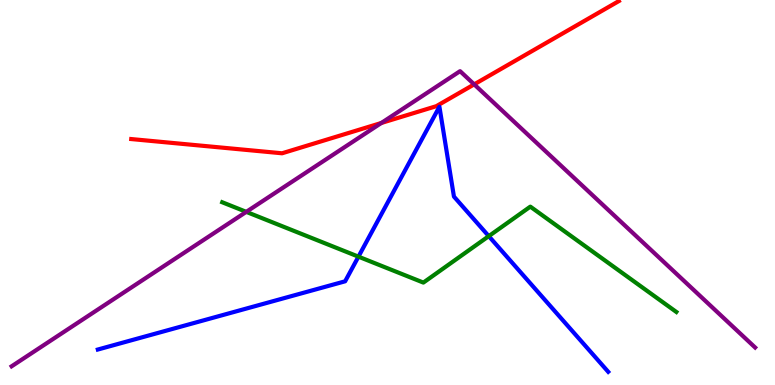[{'lines': ['blue', 'red'], 'intersections': []}, {'lines': ['green', 'red'], 'intersections': []}, {'lines': ['purple', 'red'], 'intersections': [{'x': 4.92, 'y': 6.81}, {'x': 6.12, 'y': 7.81}]}, {'lines': ['blue', 'green'], 'intersections': [{'x': 4.63, 'y': 3.33}, {'x': 6.31, 'y': 3.87}]}, {'lines': ['blue', 'purple'], 'intersections': []}, {'lines': ['green', 'purple'], 'intersections': [{'x': 3.18, 'y': 4.5}]}]